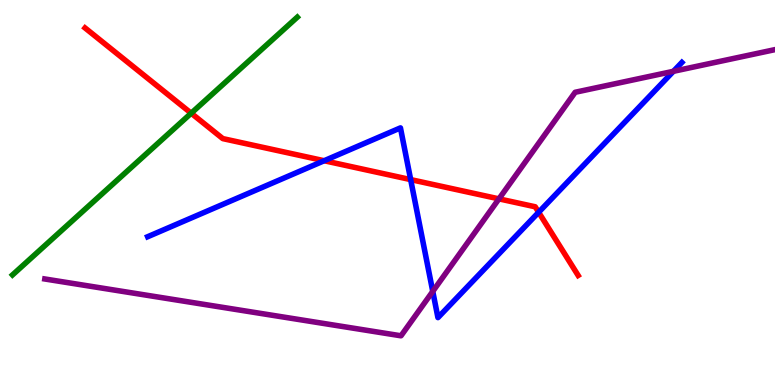[{'lines': ['blue', 'red'], 'intersections': [{'x': 4.18, 'y': 5.83}, {'x': 5.3, 'y': 5.34}, {'x': 6.95, 'y': 4.49}]}, {'lines': ['green', 'red'], 'intersections': [{'x': 2.47, 'y': 7.06}]}, {'lines': ['purple', 'red'], 'intersections': [{'x': 6.44, 'y': 4.83}]}, {'lines': ['blue', 'green'], 'intersections': []}, {'lines': ['blue', 'purple'], 'intersections': [{'x': 5.58, 'y': 2.43}, {'x': 8.69, 'y': 8.15}]}, {'lines': ['green', 'purple'], 'intersections': []}]